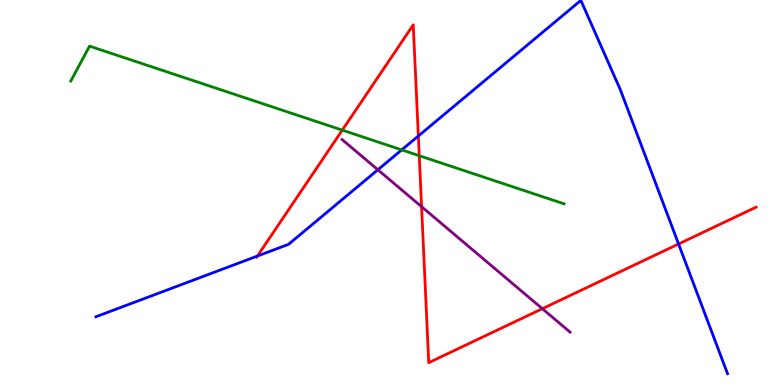[{'lines': ['blue', 'red'], 'intersections': [{'x': 3.32, 'y': 3.35}, {'x': 5.4, 'y': 6.47}, {'x': 8.76, 'y': 3.66}]}, {'lines': ['green', 'red'], 'intersections': [{'x': 4.42, 'y': 6.62}, {'x': 5.41, 'y': 5.96}]}, {'lines': ['purple', 'red'], 'intersections': [{'x': 5.44, 'y': 4.63}, {'x': 7.0, 'y': 1.98}]}, {'lines': ['blue', 'green'], 'intersections': [{'x': 5.18, 'y': 6.11}]}, {'lines': ['blue', 'purple'], 'intersections': [{'x': 4.88, 'y': 5.59}]}, {'lines': ['green', 'purple'], 'intersections': []}]